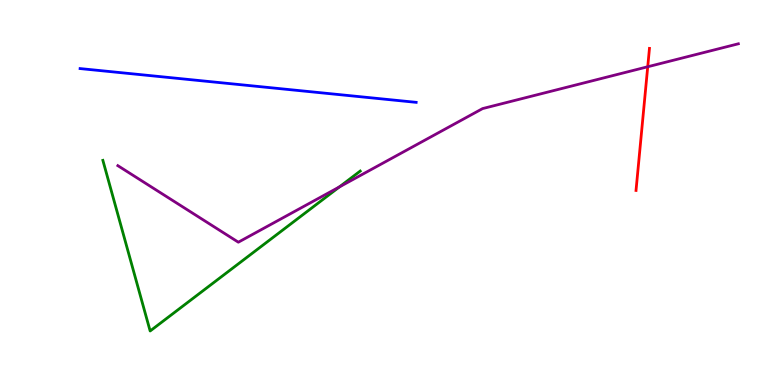[{'lines': ['blue', 'red'], 'intersections': []}, {'lines': ['green', 'red'], 'intersections': []}, {'lines': ['purple', 'red'], 'intersections': [{'x': 8.36, 'y': 8.27}]}, {'lines': ['blue', 'green'], 'intersections': []}, {'lines': ['blue', 'purple'], 'intersections': []}, {'lines': ['green', 'purple'], 'intersections': [{'x': 4.38, 'y': 5.14}]}]